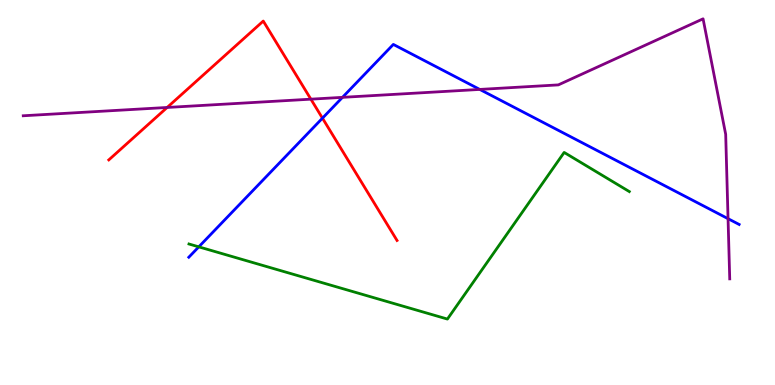[{'lines': ['blue', 'red'], 'intersections': [{'x': 4.16, 'y': 6.93}]}, {'lines': ['green', 'red'], 'intersections': []}, {'lines': ['purple', 'red'], 'intersections': [{'x': 2.16, 'y': 7.21}, {'x': 4.01, 'y': 7.42}]}, {'lines': ['blue', 'green'], 'intersections': [{'x': 2.56, 'y': 3.59}]}, {'lines': ['blue', 'purple'], 'intersections': [{'x': 4.42, 'y': 7.47}, {'x': 6.19, 'y': 7.68}, {'x': 9.39, 'y': 4.32}]}, {'lines': ['green', 'purple'], 'intersections': []}]